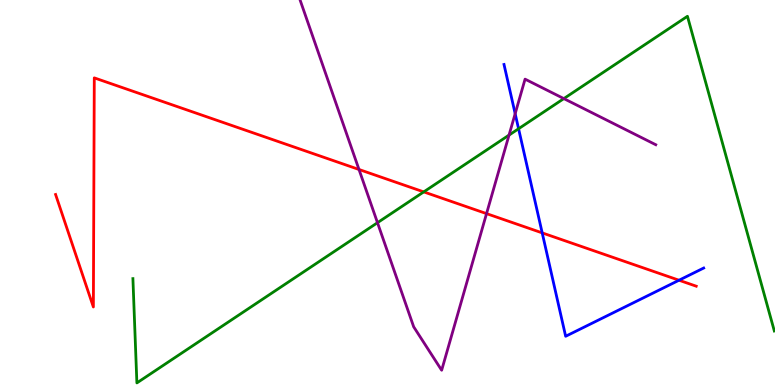[{'lines': ['blue', 'red'], 'intersections': [{'x': 7.0, 'y': 3.95}, {'x': 8.76, 'y': 2.72}]}, {'lines': ['green', 'red'], 'intersections': [{'x': 5.47, 'y': 5.02}]}, {'lines': ['purple', 'red'], 'intersections': [{'x': 4.63, 'y': 5.6}, {'x': 6.28, 'y': 4.45}]}, {'lines': ['blue', 'green'], 'intersections': [{'x': 6.69, 'y': 6.66}]}, {'lines': ['blue', 'purple'], 'intersections': [{'x': 6.65, 'y': 7.05}]}, {'lines': ['green', 'purple'], 'intersections': [{'x': 4.87, 'y': 4.22}, {'x': 6.57, 'y': 6.49}, {'x': 7.28, 'y': 7.44}]}]